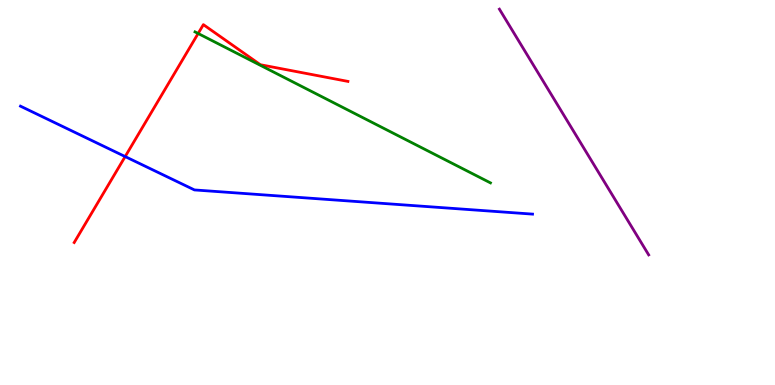[{'lines': ['blue', 'red'], 'intersections': [{'x': 1.62, 'y': 5.93}]}, {'lines': ['green', 'red'], 'intersections': [{'x': 2.56, 'y': 9.13}]}, {'lines': ['purple', 'red'], 'intersections': []}, {'lines': ['blue', 'green'], 'intersections': []}, {'lines': ['blue', 'purple'], 'intersections': []}, {'lines': ['green', 'purple'], 'intersections': []}]